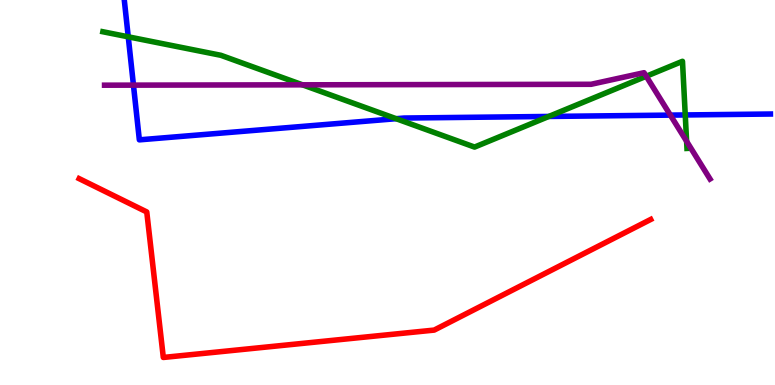[{'lines': ['blue', 'red'], 'intersections': []}, {'lines': ['green', 'red'], 'intersections': []}, {'lines': ['purple', 'red'], 'intersections': []}, {'lines': ['blue', 'green'], 'intersections': [{'x': 1.65, 'y': 9.04}, {'x': 5.11, 'y': 6.92}, {'x': 7.08, 'y': 6.98}, {'x': 8.84, 'y': 7.01}]}, {'lines': ['blue', 'purple'], 'intersections': [{'x': 1.72, 'y': 7.79}, {'x': 8.65, 'y': 7.01}]}, {'lines': ['green', 'purple'], 'intersections': [{'x': 3.9, 'y': 7.8}, {'x': 8.34, 'y': 8.02}, {'x': 8.86, 'y': 6.33}]}]